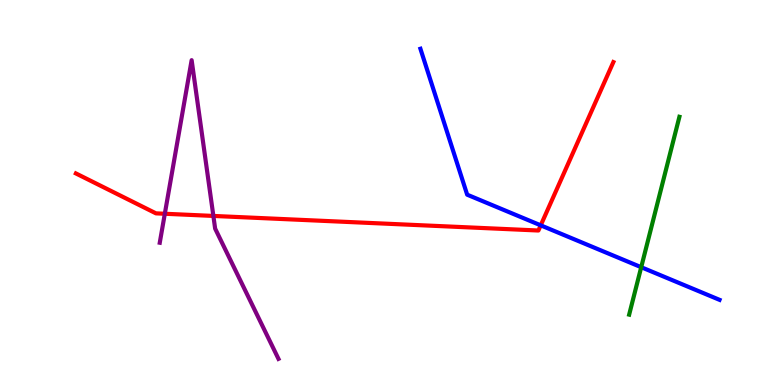[{'lines': ['blue', 'red'], 'intersections': [{'x': 6.98, 'y': 4.15}]}, {'lines': ['green', 'red'], 'intersections': []}, {'lines': ['purple', 'red'], 'intersections': [{'x': 2.13, 'y': 4.45}, {'x': 2.75, 'y': 4.39}]}, {'lines': ['blue', 'green'], 'intersections': [{'x': 8.27, 'y': 3.06}]}, {'lines': ['blue', 'purple'], 'intersections': []}, {'lines': ['green', 'purple'], 'intersections': []}]